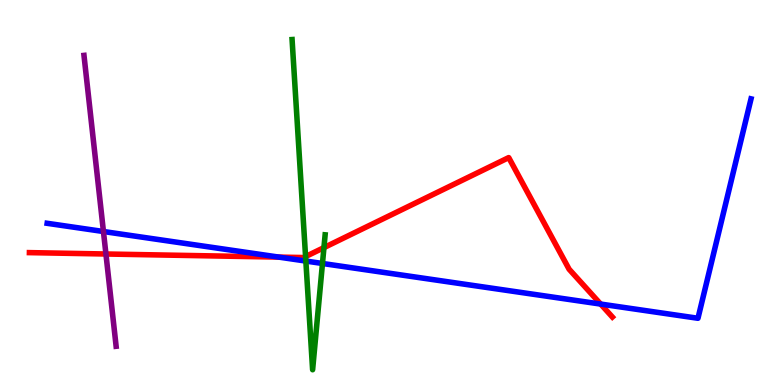[{'lines': ['blue', 'red'], 'intersections': [{'x': 3.6, 'y': 3.32}, {'x': 7.75, 'y': 2.1}]}, {'lines': ['green', 'red'], 'intersections': [{'x': 3.94, 'y': 3.34}, {'x': 4.18, 'y': 3.57}]}, {'lines': ['purple', 'red'], 'intersections': [{'x': 1.37, 'y': 3.4}]}, {'lines': ['blue', 'green'], 'intersections': [{'x': 3.95, 'y': 3.22}, {'x': 4.16, 'y': 3.16}]}, {'lines': ['blue', 'purple'], 'intersections': [{'x': 1.33, 'y': 3.99}]}, {'lines': ['green', 'purple'], 'intersections': []}]